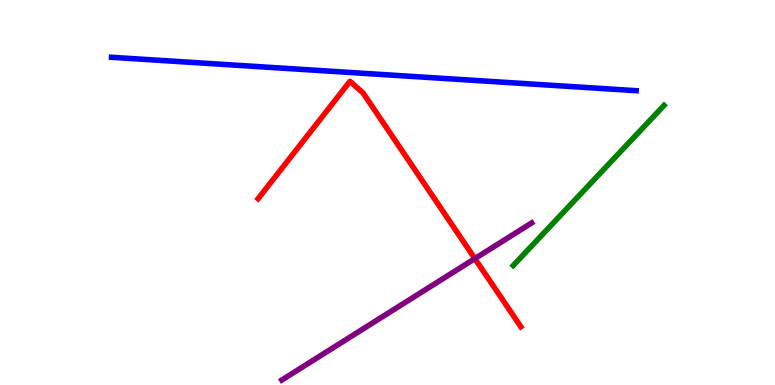[{'lines': ['blue', 'red'], 'intersections': []}, {'lines': ['green', 'red'], 'intersections': []}, {'lines': ['purple', 'red'], 'intersections': [{'x': 6.13, 'y': 3.28}]}, {'lines': ['blue', 'green'], 'intersections': []}, {'lines': ['blue', 'purple'], 'intersections': []}, {'lines': ['green', 'purple'], 'intersections': []}]